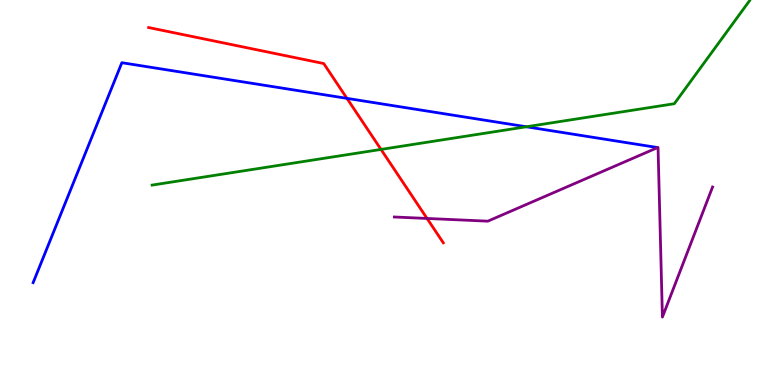[{'lines': ['blue', 'red'], 'intersections': [{'x': 4.48, 'y': 7.45}]}, {'lines': ['green', 'red'], 'intersections': [{'x': 4.92, 'y': 6.12}]}, {'lines': ['purple', 'red'], 'intersections': [{'x': 5.51, 'y': 4.33}]}, {'lines': ['blue', 'green'], 'intersections': [{'x': 6.79, 'y': 6.71}]}, {'lines': ['blue', 'purple'], 'intersections': []}, {'lines': ['green', 'purple'], 'intersections': []}]